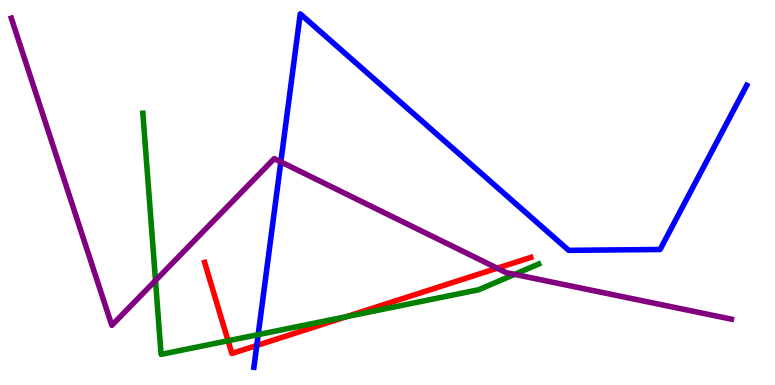[{'lines': ['blue', 'red'], 'intersections': [{'x': 3.31, 'y': 1.03}]}, {'lines': ['green', 'red'], 'intersections': [{'x': 2.94, 'y': 1.15}, {'x': 4.47, 'y': 1.77}]}, {'lines': ['purple', 'red'], 'intersections': [{'x': 6.42, 'y': 3.03}]}, {'lines': ['blue', 'green'], 'intersections': [{'x': 3.33, 'y': 1.31}]}, {'lines': ['blue', 'purple'], 'intersections': [{'x': 3.62, 'y': 5.79}]}, {'lines': ['green', 'purple'], 'intersections': [{'x': 2.01, 'y': 2.71}, {'x': 6.64, 'y': 2.87}]}]